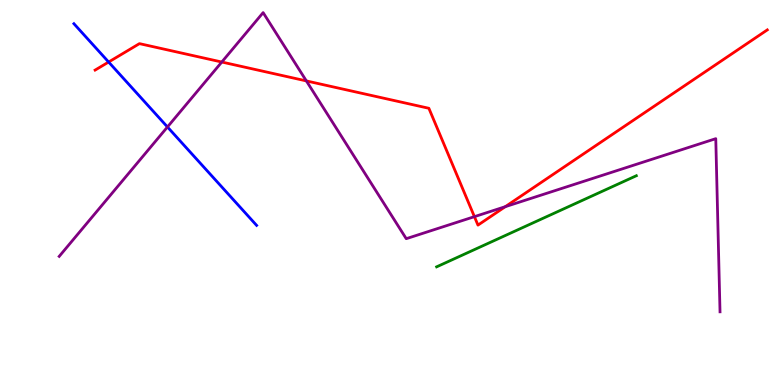[{'lines': ['blue', 'red'], 'intersections': [{'x': 1.4, 'y': 8.39}]}, {'lines': ['green', 'red'], 'intersections': []}, {'lines': ['purple', 'red'], 'intersections': [{'x': 2.86, 'y': 8.39}, {'x': 3.95, 'y': 7.9}, {'x': 6.12, 'y': 4.37}, {'x': 6.52, 'y': 4.63}]}, {'lines': ['blue', 'green'], 'intersections': []}, {'lines': ['blue', 'purple'], 'intersections': [{'x': 2.16, 'y': 6.7}]}, {'lines': ['green', 'purple'], 'intersections': []}]